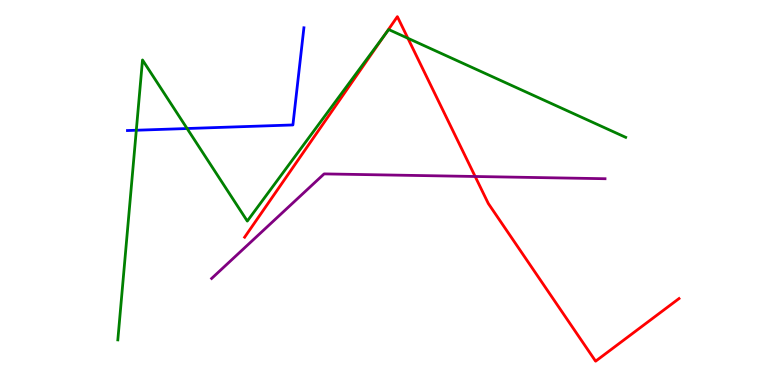[{'lines': ['blue', 'red'], 'intersections': []}, {'lines': ['green', 'red'], 'intersections': [{'x': 4.96, 'y': 9.09}, {'x': 5.26, 'y': 9.01}]}, {'lines': ['purple', 'red'], 'intersections': [{'x': 6.13, 'y': 5.42}]}, {'lines': ['blue', 'green'], 'intersections': [{'x': 1.76, 'y': 6.62}, {'x': 2.41, 'y': 6.66}]}, {'lines': ['blue', 'purple'], 'intersections': []}, {'lines': ['green', 'purple'], 'intersections': []}]